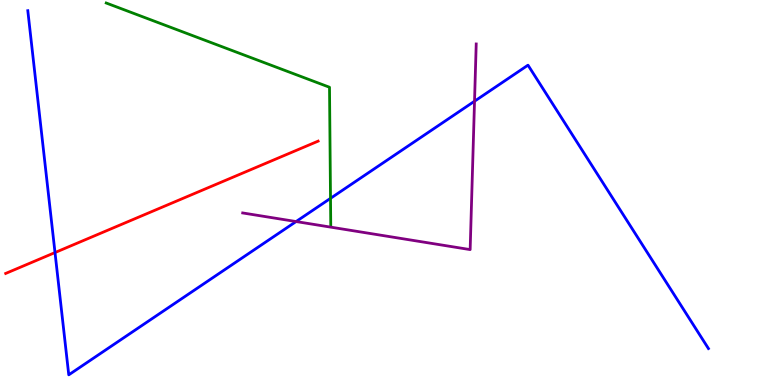[{'lines': ['blue', 'red'], 'intersections': [{'x': 0.71, 'y': 3.44}]}, {'lines': ['green', 'red'], 'intersections': []}, {'lines': ['purple', 'red'], 'intersections': []}, {'lines': ['blue', 'green'], 'intersections': [{'x': 4.26, 'y': 4.85}]}, {'lines': ['blue', 'purple'], 'intersections': [{'x': 3.82, 'y': 4.25}, {'x': 6.12, 'y': 7.37}]}, {'lines': ['green', 'purple'], 'intersections': []}]